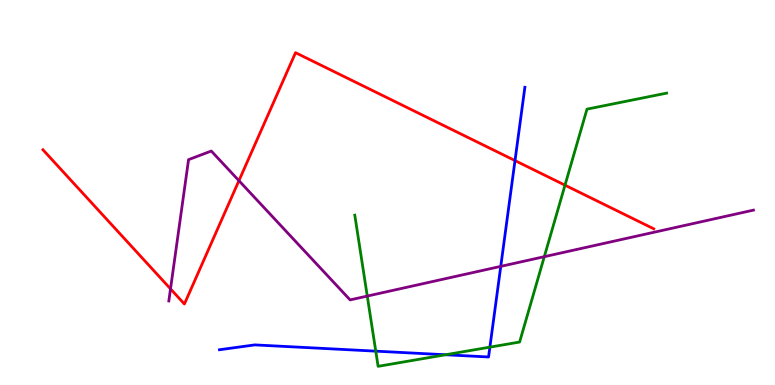[{'lines': ['blue', 'red'], 'intersections': [{'x': 6.65, 'y': 5.83}]}, {'lines': ['green', 'red'], 'intersections': [{'x': 7.29, 'y': 5.19}]}, {'lines': ['purple', 'red'], 'intersections': [{'x': 2.2, 'y': 2.5}, {'x': 3.08, 'y': 5.31}]}, {'lines': ['blue', 'green'], 'intersections': [{'x': 4.85, 'y': 0.879}, {'x': 5.75, 'y': 0.786}, {'x': 6.32, 'y': 0.983}]}, {'lines': ['blue', 'purple'], 'intersections': [{'x': 6.46, 'y': 3.08}]}, {'lines': ['green', 'purple'], 'intersections': [{'x': 4.74, 'y': 2.31}, {'x': 7.02, 'y': 3.33}]}]